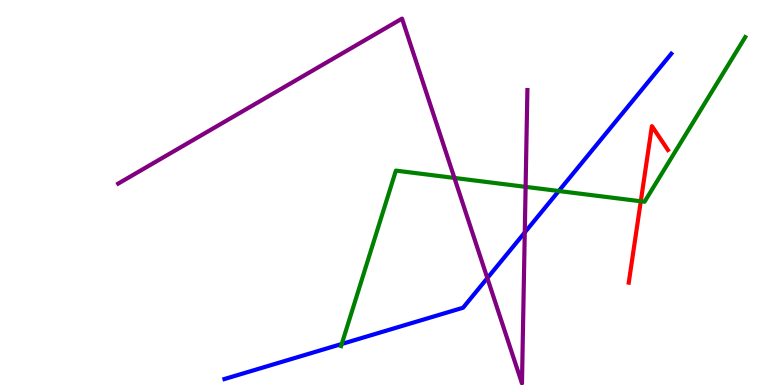[{'lines': ['blue', 'red'], 'intersections': []}, {'lines': ['green', 'red'], 'intersections': [{'x': 8.27, 'y': 4.77}]}, {'lines': ['purple', 'red'], 'intersections': []}, {'lines': ['blue', 'green'], 'intersections': [{'x': 4.41, 'y': 1.07}, {'x': 7.21, 'y': 5.04}]}, {'lines': ['blue', 'purple'], 'intersections': [{'x': 6.29, 'y': 2.78}, {'x': 6.77, 'y': 3.96}]}, {'lines': ['green', 'purple'], 'intersections': [{'x': 5.86, 'y': 5.38}, {'x': 6.78, 'y': 5.15}]}]